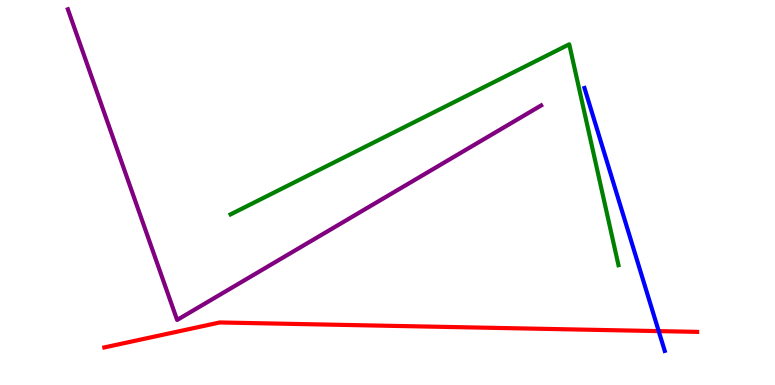[{'lines': ['blue', 'red'], 'intersections': [{'x': 8.5, 'y': 1.4}]}, {'lines': ['green', 'red'], 'intersections': []}, {'lines': ['purple', 'red'], 'intersections': []}, {'lines': ['blue', 'green'], 'intersections': []}, {'lines': ['blue', 'purple'], 'intersections': []}, {'lines': ['green', 'purple'], 'intersections': []}]